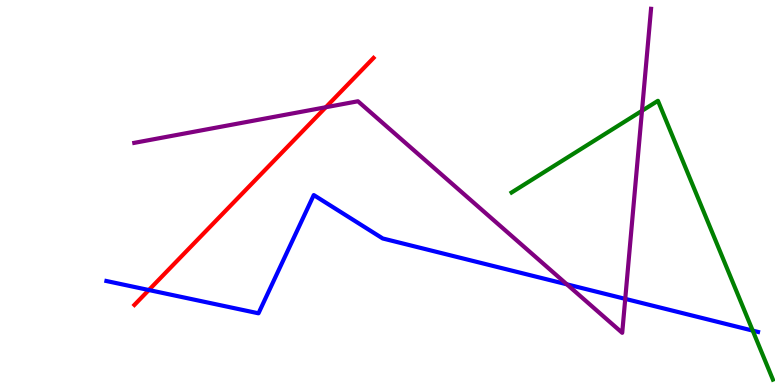[{'lines': ['blue', 'red'], 'intersections': [{'x': 1.92, 'y': 2.47}]}, {'lines': ['green', 'red'], 'intersections': []}, {'lines': ['purple', 'red'], 'intersections': [{'x': 4.2, 'y': 7.21}]}, {'lines': ['blue', 'green'], 'intersections': [{'x': 9.71, 'y': 1.41}]}, {'lines': ['blue', 'purple'], 'intersections': [{'x': 7.31, 'y': 2.61}, {'x': 8.07, 'y': 2.24}]}, {'lines': ['green', 'purple'], 'intersections': [{'x': 8.28, 'y': 7.12}]}]